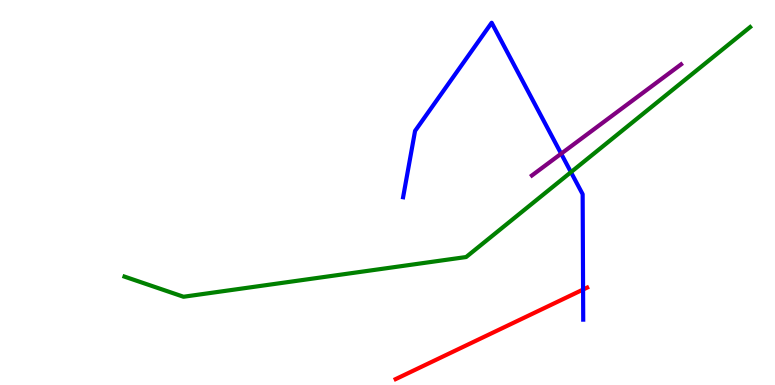[{'lines': ['blue', 'red'], 'intersections': [{'x': 7.52, 'y': 2.48}]}, {'lines': ['green', 'red'], 'intersections': []}, {'lines': ['purple', 'red'], 'intersections': []}, {'lines': ['blue', 'green'], 'intersections': [{'x': 7.37, 'y': 5.53}]}, {'lines': ['blue', 'purple'], 'intersections': [{'x': 7.24, 'y': 6.01}]}, {'lines': ['green', 'purple'], 'intersections': []}]